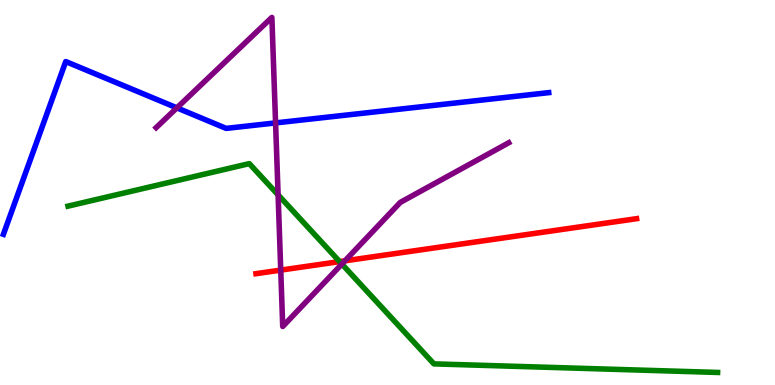[{'lines': ['blue', 'red'], 'intersections': []}, {'lines': ['green', 'red'], 'intersections': [{'x': 4.38, 'y': 3.21}]}, {'lines': ['purple', 'red'], 'intersections': [{'x': 3.62, 'y': 2.98}, {'x': 4.45, 'y': 3.23}]}, {'lines': ['blue', 'green'], 'intersections': []}, {'lines': ['blue', 'purple'], 'intersections': [{'x': 2.28, 'y': 7.2}, {'x': 3.56, 'y': 6.81}]}, {'lines': ['green', 'purple'], 'intersections': [{'x': 3.59, 'y': 4.94}, {'x': 4.41, 'y': 3.14}]}]